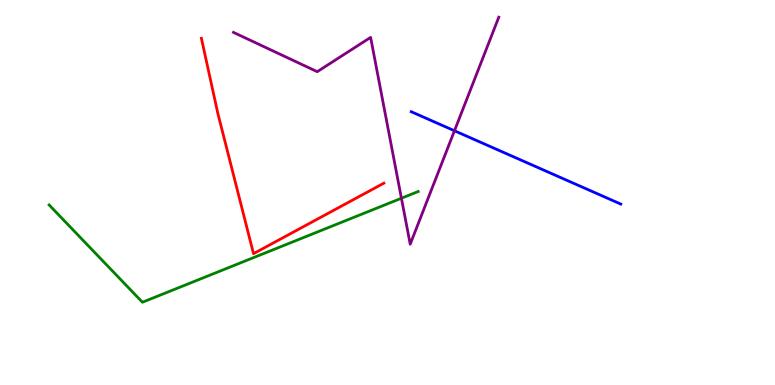[{'lines': ['blue', 'red'], 'intersections': []}, {'lines': ['green', 'red'], 'intersections': []}, {'lines': ['purple', 'red'], 'intersections': []}, {'lines': ['blue', 'green'], 'intersections': []}, {'lines': ['blue', 'purple'], 'intersections': [{'x': 5.86, 'y': 6.6}]}, {'lines': ['green', 'purple'], 'intersections': [{'x': 5.18, 'y': 4.85}]}]